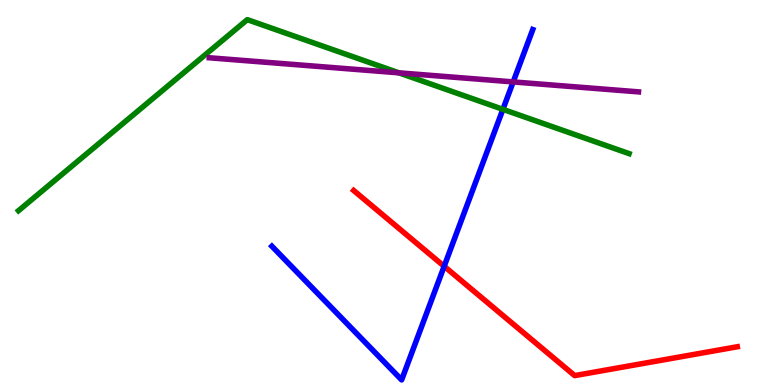[{'lines': ['blue', 'red'], 'intersections': [{'x': 5.73, 'y': 3.08}]}, {'lines': ['green', 'red'], 'intersections': []}, {'lines': ['purple', 'red'], 'intersections': []}, {'lines': ['blue', 'green'], 'intersections': [{'x': 6.49, 'y': 7.16}]}, {'lines': ['blue', 'purple'], 'intersections': [{'x': 6.62, 'y': 7.87}]}, {'lines': ['green', 'purple'], 'intersections': [{'x': 5.15, 'y': 8.11}]}]